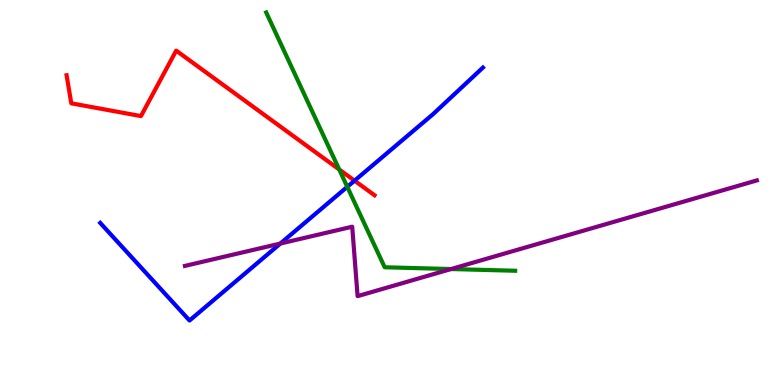[{'lines': ['blue', 'red'], 'intersections': [{'x': 4.57, 'y': 5.31}]}, {'lines': ['green', 'red'], 'intersections': [{'x': 4.38, 'y': 5.6}]}, {'lines': ['purple', 'red'], 'intersections': []}, {'lines': ['blue', 'green'], 'intersections': [{'x': 4.48, 'y': 5.15}]}, {'lines': ['blue', 'purple'], 'intersections': [{'x': 3.62, 'y': 3.67}]}, {'lines': ['green', 'purple'], 'intersections': [{'x': 5.82, 'y': 3.01}]}]